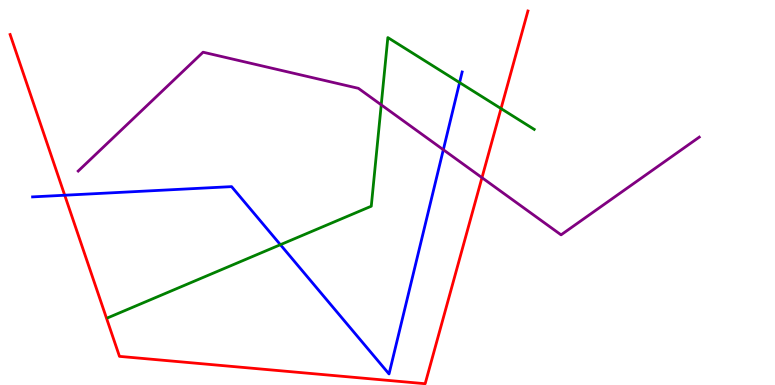[{'lines': ['blue', 'red'], 'intersections': [{'x': 0.835, 'y': 4.93}]}, {'lines': ['green', 'red'], 'intersections': [{'x': 6.46, 'y': 7.18}]}, {'lines': ['purple', 'red'], 'intersections': [{'x': 6.22, 'y': 5.39}]}, {'lines': ['blue', 'green'], 'intersections': [{'x': 3.62, 'y': 3.64}, {'x': 5.93, 'y': 7.86}]}, {'lines': ['blue', 'purple'], 'intersections': [{'x': 5.72, 'y': 6.11}]}, {'lines': ['green', 'purple'], 'intersections': [{'x': 4.92, 'y': 7.28}]}]